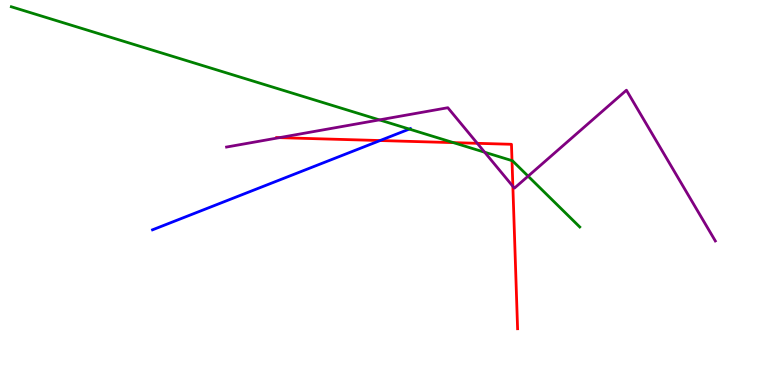[{'lines': ['blue', 'red'], 'intersections': [{'x': 4.9, 'y': 6.35}]}, {'lines': ['green', 'red'], 'intersections': [{'x': 5.85, 'y': 6.3}, {'x': 6.61, 'y': 5.83}]}, {'lines': ['purple', 'red'], 'intersections': [{'x': 3.6, 'y': 6.42}, {'x': 6.16, 'y': 6.28}, {'x': 6.62, 'y': 5.16}]}, {'lines': ['blue', 'green'], 'intersections': [{'x': 5.28, 'y': 6.65}]}, {'lines': ['blue', 'purple'], 'intersections': []}, {'lines': ['green', 'purple'], 'intersections': [{'x': 4.9, 'y': 6.89}, {'x': 6.25, 'y': 6.05}, {'x': 6.81, 'y': 5.42}]}]